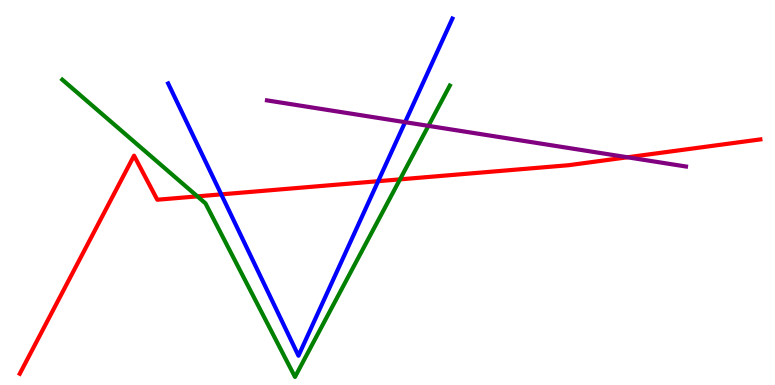[{'lines': ['blue', 'red'], 'intersections': [{'x': 2.85, 'y': 4.95}, {'x': 4.88, 'y': 5.29}]}, {'lines': ['green', 'red'], 'intersections': [{'x': 2.55, 'y': 4.9}, {'x': 5.16, 'y': 5.34}]}, {'lines': ['purple', 'red'], 'intersections': [{'x': 8.1, 'y': 5.91}]}, {'lines': ['blue', 'green'], 'intersections': []}, {'lines': ['blue', 'purple'], 'intersections': [{'x': 5.23, 'y': 6.83}]}, {'lines': ['green', 'purple'], 'intersections': [{'x': 5.53, 'y': 6.73}]}]